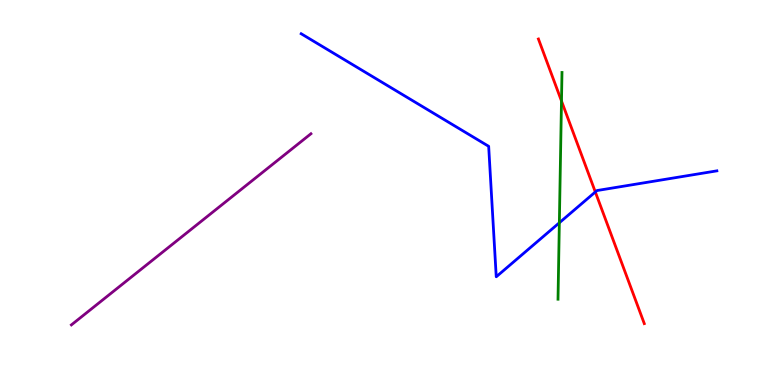[{'lines': ['blue', 'red'], 'intersections': [{'x': 7.68, 'y': 5.01}]}, {'lines': ['green', 'red'], 'intersections': [{'x': 7.24, 'y': 7.38}]}, {'lines': ['purple', 'red'], 'intersections': []}, {'lines': ['blue', 'green'], 'intersections': [{'x': 7.22, 'y': 4.21}]}, {'lines': ['blue', 'purple'], 'intersections': []}, {'lines': ['green', 'purple'], 'intersections': []}]